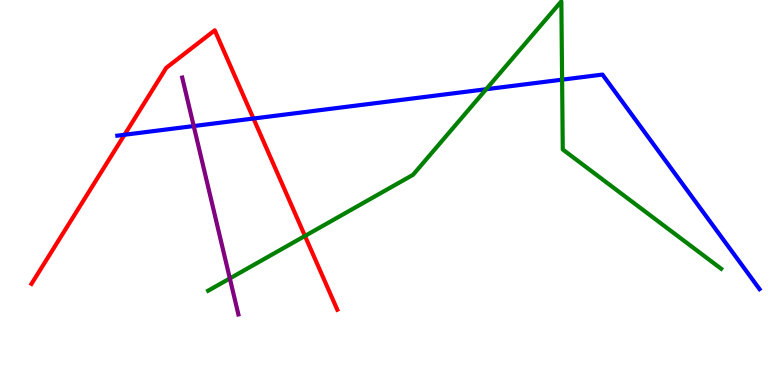[{'lines': ['blue', 'red'], 'intersections': [{'x': 1.61, 'y': 6.5}, {'x': 3.27, 'y': 6.92}]}, {'lines': ['green', 'red'], 'intersections': [{'x': 3.93, 'y': 3.87}]}, {'lines': ['purple', 'red'], 'intersections': []}, {'lines': ['blue', 'green'], 'intersections': [{'x': 6.27, 'y': 7.68}, {'x': 7.25, 'y': 7.93}]}, {'lines': ['blue', 'purple'], 'intersections': [{'x': 2.5, 'y': 6.73}]}, {'lines': ['green', 'purple'], 'intersections': [{'x': 2.97, 'y': 2.77}]}]